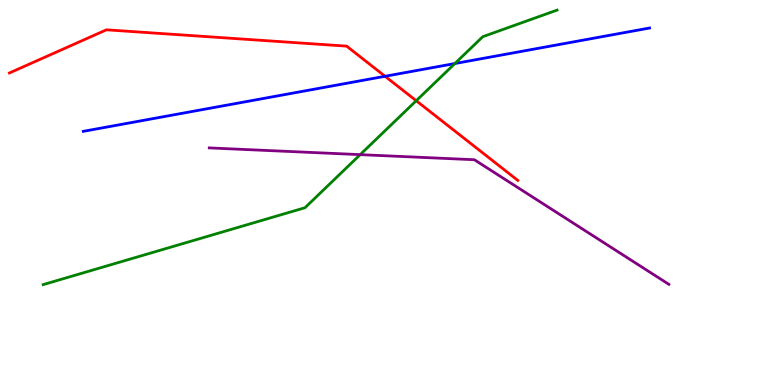[{'lines': ['blue', 'red'], 'intersections': [{'x': 4.97, 'y': 8.02}]}, {'lines': ['green', 'red'], 'intersections': [{'x': 5.37, 'y': 7.38}]}, {'lines': ['purple', 'red'], 'intersections': []}, {'lines': ['blue', 'green'], 'intersections': [{'x': 5.87, 'y': 8.35}]}, {'lines': ['blue', 'purple'], 'intersections': []}, {'lines': ['green', 'purple'], 'intersections': [{'x': 4.65, 'y': 5.98}]}]